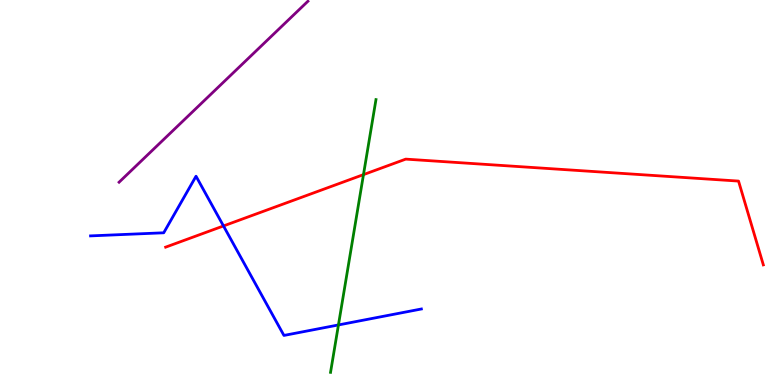[{'lines': ['blue', 'red'], 'intersections': [{'x': 2.88, 'y': 4.13}]}, {'lines': ['green', 'red'], 'intersections': [{'x': 4.69, 'y': 5.46}]}, {'lines': ['purple', 'red'], 'intersections': []}, {'lines': ['blue', 'green'], 'intersections': [{'x': 4.37, 'y': 1.56}]}, {'lines': ['blue', 'purple'], 'intersections': []}, {'lines': ['green', 'purple'], 'intersections': []}]